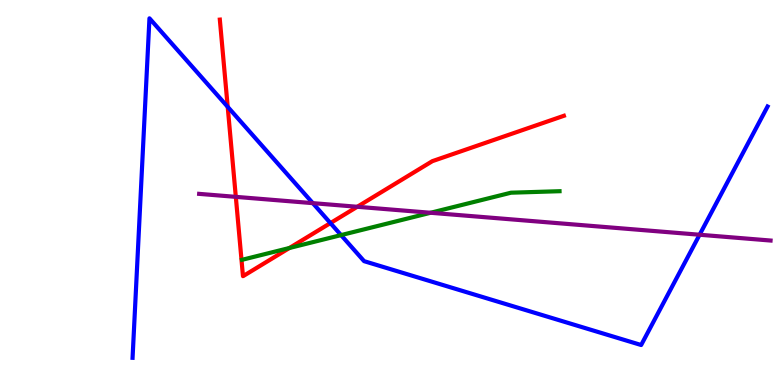[{'lines': ['blue', 'red'], 'intersections': [{'x': 2.94, 'y': 7.22}, {'x': 4.26, 'y': 4.21}]}, {'lines': ['green', 'red'], 'intersections': [{'x': 3.73, 'y': 3.56}]}, {'lines': ['purple', 'red'], 'intersections': [{'x': 3.04, 'y': 4.89}, {'x': 4.61, 'y': 4.63}]}, {'lines': ['blue', 'green'], 'intersections': [{'x': 4.4, 'y': 3.89}]}, {'lines': ['blue', 'purple'], 'intersections': [{'x': 4.04, 'y': 4.72}, {'x': 9.03, 'y': 3.9}]}, {'lines': ['green', 'purple'], 'intersections': [{'x': 5.56, 'y': 4.47}]}]